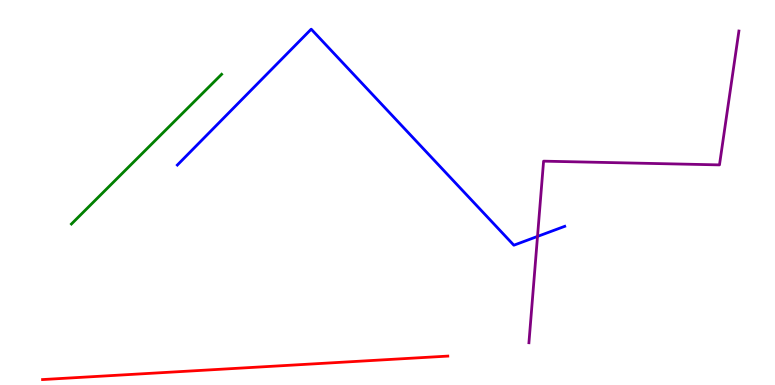[{'lines': ['blue', 'red'], 'intersections': []}, {'lines': ['green', 'red'], 'intersections': []}, {'lines': ['purple', 'red'], 'intersections': []}, {'lines': ['blue', 'green'], 'intersections': []}, {'lines': ['blue', 'purple'], 'intersections': [{'x': 6.94, 'y': 3.86}]}, {'lines': ['green', 'purple'], 'intersections': []}]